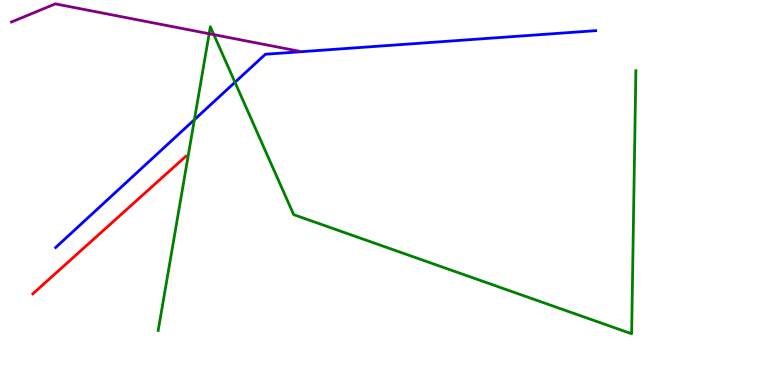[{'lines': ['blue', 'red'], 'intersections': []}, {'lines': ['green', 'red'], 'intersections': []}, {'lines': ['purple', 'red'], 'intersections': []}, {'lines': ['blue', 'green'], 'intersections': [{'x': 2.51, 'y': 6.89}, {'x': 3.03, 'y': 7.86}]}, {'lines': ['blue', 'purple'], 'intersections': []}, {'lines': ['green', 'purple'], 'intersections': [{'x': 2.7, 'y': 9.12}, {'x': 2.76, 'y': 9.1}]}]